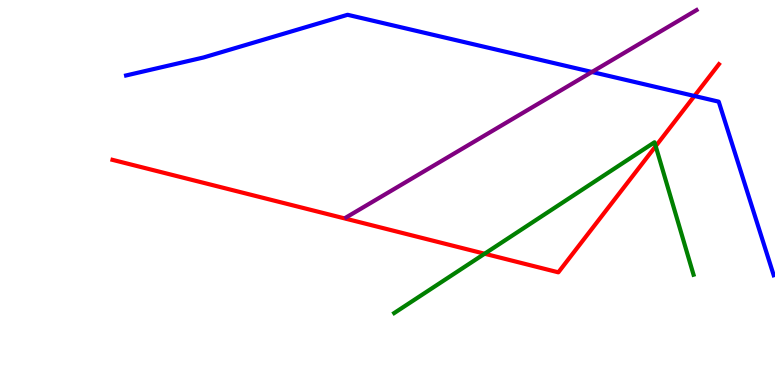[{'lines': ['blue', 'red'], 'intersections': [{'x': 8.96, 'y': 7.51}]}, {'lines': ['green', 'red'], 'intersections': [{'x': 6.25, 'y': 3.41}, {'x': 8.46, 'y': 6.2}]}, {'lines': ['purple', 'red'], 'intersections': []}, {'lines': ['blue', 'green'], 'intersections': []}, {'lines': ['blue', 'purple'], 'intersections': [{'x': 7.64, 'y': 8.13}]}, {'lines': ['green', 'purple'], 'intersections': []}]